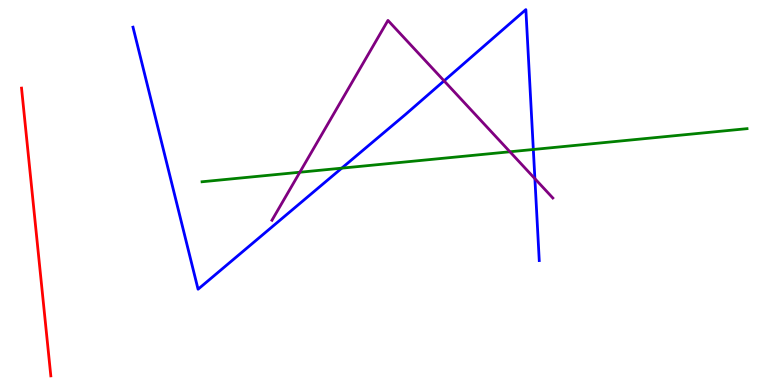[{'lines': ['blue', 'red'], 'intersections': []}, {'lines': ['green', 'red'], 'intersections': []}, {'lines': ['purple', 'red'], 'intersections': []}, {'lines': ['blue', 'green'], 'intersections': [{'x': 4.41, 'y': 5.63}, {'x': 6.88, 'y': 6.12}]}, {'lines': ['blue', 'purple'], 'intersections': [{'x': 5.73, 'y': 7.9}, {'x': 6.9, 'y': 5.36}]}, {'lines': ['green', 'purple'], 'intersections': [{'x': 3.87, 'y': 5.53}, {'x': 6.58, 'y': 6.06}]}]